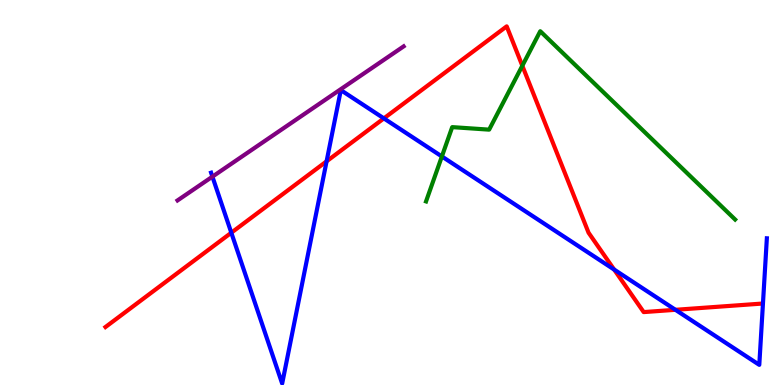[{'lines': ['blue', 'red'], 'intersections': [{'x': 2.98, 'y': 3.96}, {'x': 4.21, 'y': 5.81}, {'x': 4.95, 'y': 6.92}, {'x': 7.92, 'y': 3.0}, {'x': 8.72, 'y': 1.95}]}, {'lines': ['green', 'red'], 'intersections': [{'x': 6.74, 'y': 8.29}]}, {'lines': ['purple', 'red'], 'intersections': []}, {'lines': ['blue', 'green'], 'intersections': [{'x': 5.7, 'y': 5.94}]}, {'lines': ['blue', 'purple'], 'intersections': [{'x': 2.74, 'y': 5.41}]}, {'lines': ['green', 'purple'], 'intersections': []}]